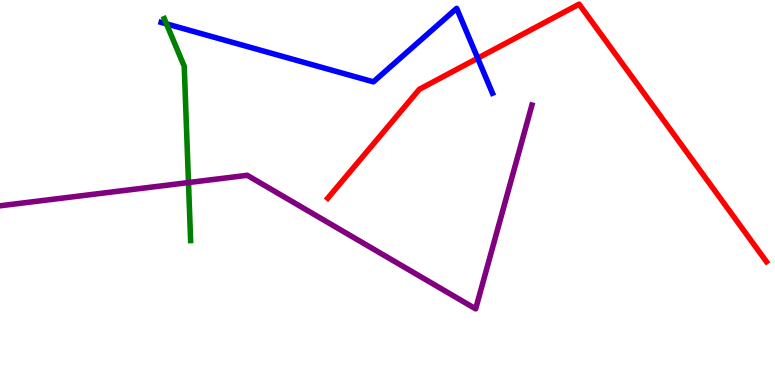[{'lines': ['blue', 'red'], 'intersections': [{'x': 6.16, 'y': 8.49}]}, {'lines': ['green', 'red'], 'intersections': []}, {'lines': ['purple', 'red'], 'intersections': []}, {'lines': ['blue', 'green'], 'intersections': [{'x': 2.15, 'y': 9.38}]}, {'lines': ['blue', 'purple'], 'intersections': []}, {'lines': ['green', 'purple'], 'intersections': [{'x': 2.43, 'y': 5.26}]}]